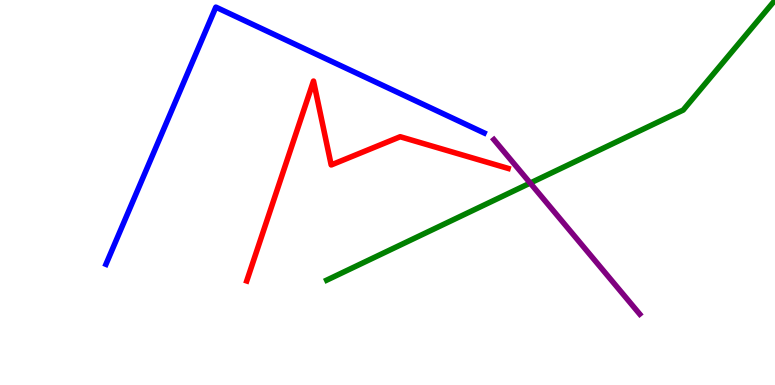[{'lines': ['blue', 'red'], 'intersections': []}, {'lines': ['green', 'red'], 'intersections': []}, {'lines': ['purple', 'red'], 'intersections': []}, {'lines': ['blue', 'green'], 'intersections': []}, {'lines': ['blue', 'purple'], 'intersections': []}, {'lines': ['green', 'purple'], 'intersections': [{'x': 6.84, 'y': 5.25}]}]